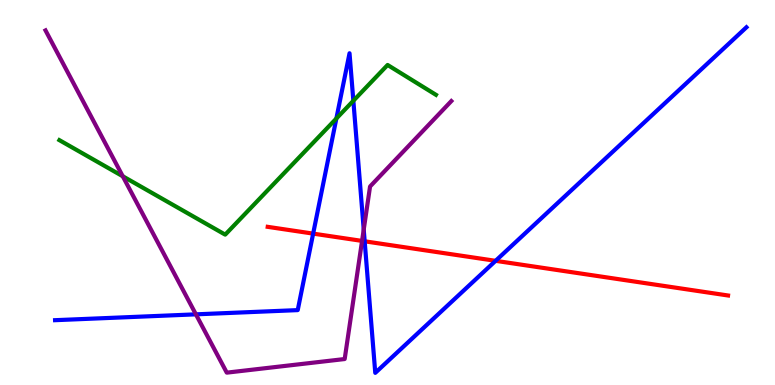[{'lines': ['blue', 'red'], 'intersections': [{'x': 4.04, 'y': 3.93}, {'x': 4.71, 'y': 3.73}, {'x': 6.39, 'y': 3.23}]}, {'lines': ['green', 'red'], 'intersections': []}, {'lines': ['purple', 'red'], 'intersections': [{'x': 4.67, 'y': 3.74}]}, {'lines': ['blue', 'green'], 'intersections': [{'x': 4.34, 'y': 6.92}, {'x': 4.56, 'y': 7.38}]}, {'lines': ['blue', 'purple'], 'intersections': [{'x': 2.53, 'y': 1.84}, {'x': 4.69, 'y': 4.04}]}, {'lines': ['green', 'purple'], 'intersections': [{'x': 1.58, 'y': 5.42}]}]